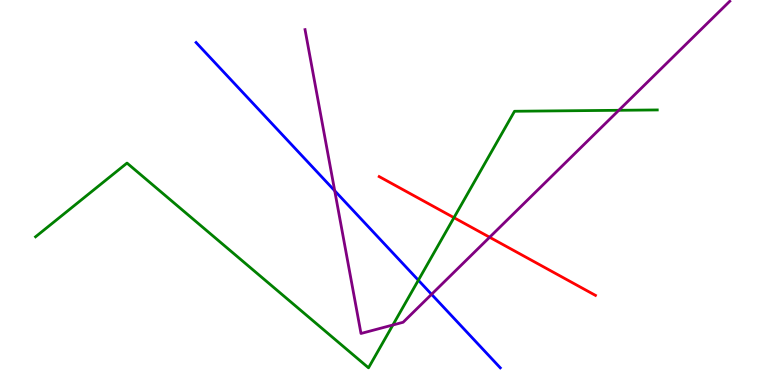[{'lines': ['blue', 'red'], 'intersections': []}, {'lines': ['green', 'red'], 'intersections': [{'x': 5.86, 'y': 4.35}]}, {'lines': ['purple', 'red'], 'intersections': [{'x': 6.32, 'y': 3.84}]}, {'lines': ['blue', 'green'], 'intersections': [{'x': 5.4, 'y': 2.72}]}, {'lines': ['blue', 'purple'], 'intersections': [{'x': 4.32, 'y': 5.05}, {'x': 5.57, 'y': 2.36}]}, {'lines': ['green', 'purple'], 'intersections': [{'x': 5.07, 'y': 1.56}, {'x': 7.98, 'y': 7.14}]}]